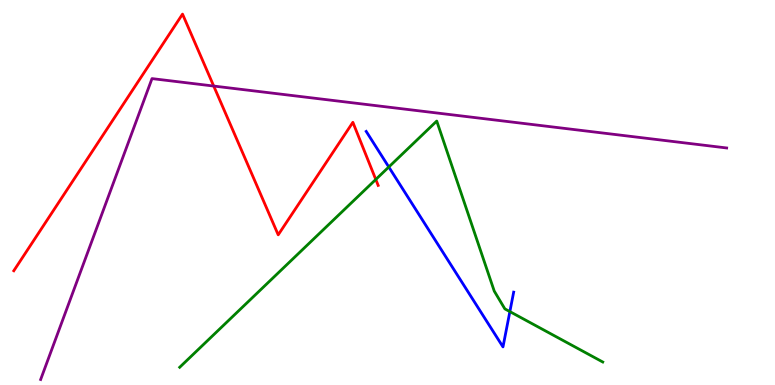[{'lines': ['blue', 'red'], 'intersections': []}, {'lines': ['green', 'red'], 'intersections': [{'x': 4.85, 'y': 5.34}]}, {'lines': ['purple', 'red'], 'intersections': [{'x': 2.76, 'y': 7.76}]}, {'lines': ['blue', 'green'], 'intersections': [{'x': 5.02, 'y': 5.66}, {'x': 6.58, 'y': 1.91}]}, {'lines': ['blue', 'purple'], 'intersections': []}, {'lines': ['green', 'purple'], 'intersections': []}]